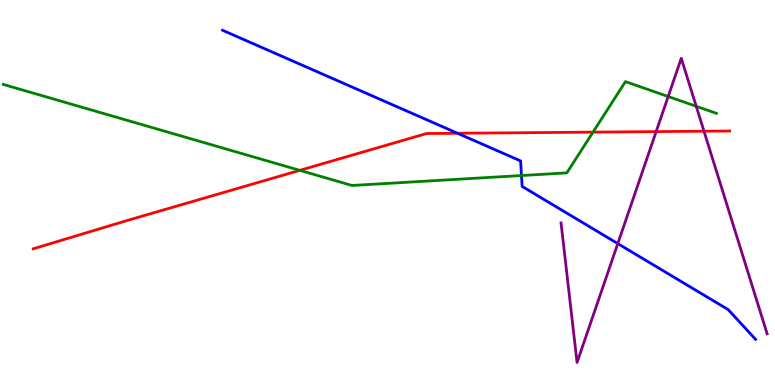[{'lines': ['blue', 'red'], 'intersections': [{'x': 5.9, 'y': 6.54}]}, {'lines': ['green', 'red'], 'intersections': [{'x': 3.87, 'y': 5.58}, {'x': 7.65, 'y': 6.57}]}, {'lines': ['purple', 'red'], 'intersections': [{'x': 8.47, 'y': 6.58}, {'x': 9.08, 'y': 6.59}]}, {'lines': ['blue', 'green'], 'intersections': [{'x': 6.73, 'y': 5.44}]}, {'lines': ['blue', 'purple'], 'intersections': [{'x': 7.97, 'y': 3.67}]}, {'lines': ['green', 'purple'], 'intersections': [{'x': 8.62, 'y': 7.49}, {'x': 8.98, 'y': 7.24}]}]